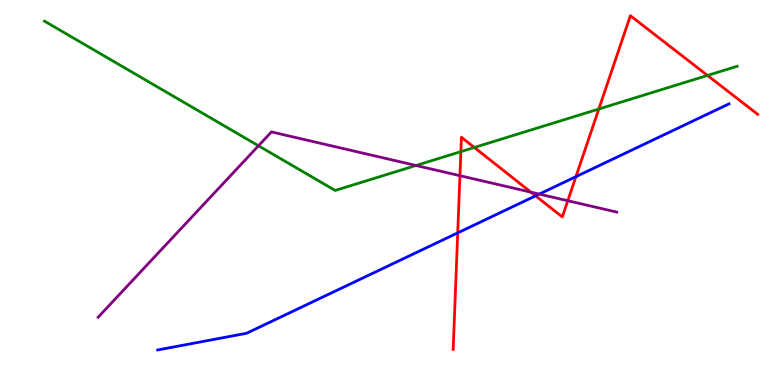[{'lines': ['blue', 'red'], 'intersections': [{'x': 5.91, 'y': 3.95}, {'x': 6.91, 'y': 4.91}, {'x': 7.43, 'y': 5.41}]}, {'lines': ['green', 'red'], 'intersections': [{'x': 5.95, 'y': 6.06}, {'x': 6.12, 'y': 6.17}, {'x': 7.73, 'y': 7.17}, {'x': 9.13, 'y': 8.04}]}, {'lines': ['purple', 'red'], 'intersections': [{'x': 5.93, 'y': 5.44}, {'x': 6.85, 'y': 5.01}, {'x': 7.33, 'y': 4.79}]}, {'lines': ['blue', 'green'], 'intersections': []}, {'lines': ['blue', 'purple'], 'intersections': [{'x': 6.96, 'y': 4.96}]}, {'lines': ['green', 'purple'], 'intersections': [{'x': 3.34, 'y': 6.21}, {'x': 5.37, 'y': 5.7}]}]